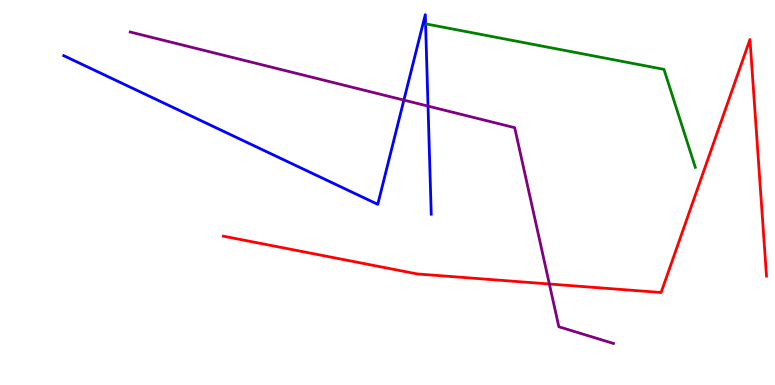[{'lines': ['blue', 'red'], 'intersections': []}, {'lines': ['green', 'red'], 'intersections': []}, {'lines': ['purple', 'red'], 'intersections': [{'x': 7.09, 'y': 2.62}]}, {'lines': ['blue', 'green'], 'intersections': []}, {'lines': ['blue', 'purple'], 'intersections': [{'x': 5.21, 'y': 7.4}, {'x': 5.52, 'y': 7.24}]}, {'lines': ['green', 'purple'], 'intersections': []}]